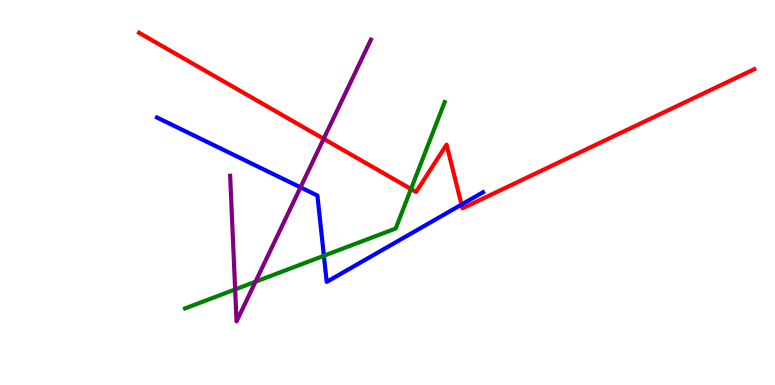[{'lines': ['blue', 'red'], 'intersections': [{'x': 5.96, 'y': 4.69}]}, {'lines': ['green', 'red'], 'intersections': [{'x': 5.3, 'y': 5.09}]}, {'lines': ['purple', 'red'], 'intersections': [{'x': 4.18, 'y': 6.39}]}, {'lines': ['blue', 'green'], 'intersections': [{'x': 4.18, 'y': 3.36}]}, {'lines': ['blue', 'purple'], 'intersections': [{'x': 3.88, 'y': 5.13}]}, {'lines': ['green', 'purple'], 'intersections': [{'x': 3.03, 'y': 2.48}, {'x': 3.3, 'y': 2.68}]}]